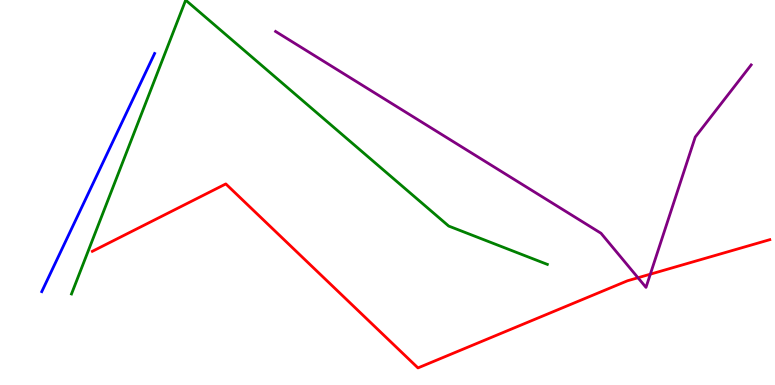[{'lines': ['blue', 'red'], 'intersections': []}, {'lines': ['green', 'red'], 'intersections': []}, {'lines': ['purple', 'red'], 'intersections': [{'x': 8.23, 'y': 2.79}, {'x': 8.39, 'y': 2.88}]}, {'lines': ['blue', 'green'], 'intersections': []}, {'lines': ['blue', 'purple'], 'intersections': []}, {'lines': ['green', 'purple'], 'intersections': []}]